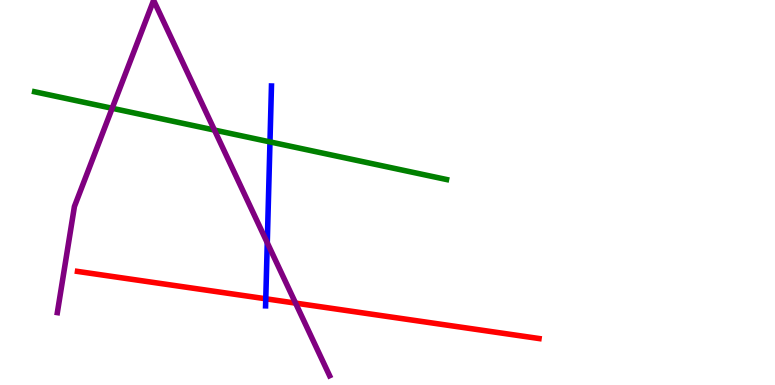[{'lines': ['blue', 'red'], 'intersections': [{'x': 3.43, 'y': 2.24}]}, {'lines': ['green', 'red'], 'intersections': []}, {'lines': ['purple', 'red'], 'intersections': [{'x': 3.81, 'y': 2.13}]}, {'lines': ['blue', 'green'], 'intersections': [{'x': 3.48, 'y': 6.31}]}, {'lines': ['blue', 'purple'], 'intersections': [{'x': 3.45, 'y': 3.69}]}, {'lines': ['green', 'purple'], 'intersections': [{'x': 1.45, 'y': 7.19}, {'x': 2.77, 'y': 6.62}]}]